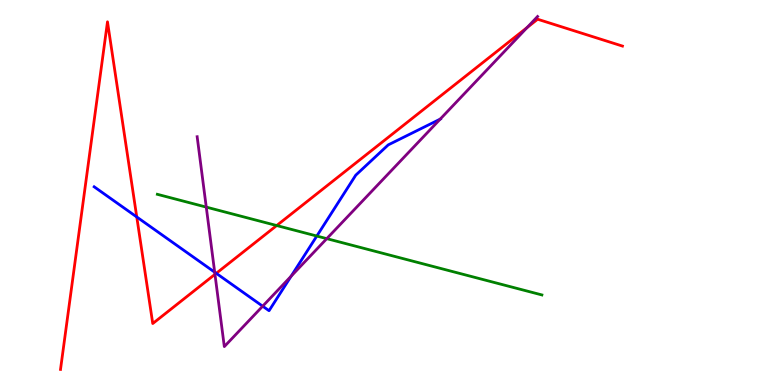[{'lines': ['blue', 'red'], 'intersections': [{'x': 1.76, 'y': 4.36}, {'x': 2.79, 'y': 2.9}]}, {'lines': ['green', 'red'], 'intersections': [{'x': 3.57, 'y': 4.14}]}, {'lines': ['purple', 'red'], 'intersections': [{'x': 2.77, 'y': 2.87}, {'x': 6.8, 'y': 9.28}]}, {'lines': ['blue', 'green'], 'intersections': [{'x': 4.09, 'y': 3.87}]}, {'lines': ['blue', 'purple'], 'intersections': [{'x': 2.77, 'y': 2.93}, {'x': 3.39, 'y': 2.05}, {'x': 3.76, 'y': 2.83}, {'x': 5.68, 'y': 6.91}]}, {'lines': ['green', 'purple'], 'intersections': [{'x': 2.66, 'y': 4.62}, {'x': 4.22, 'y': 3.8}]}]